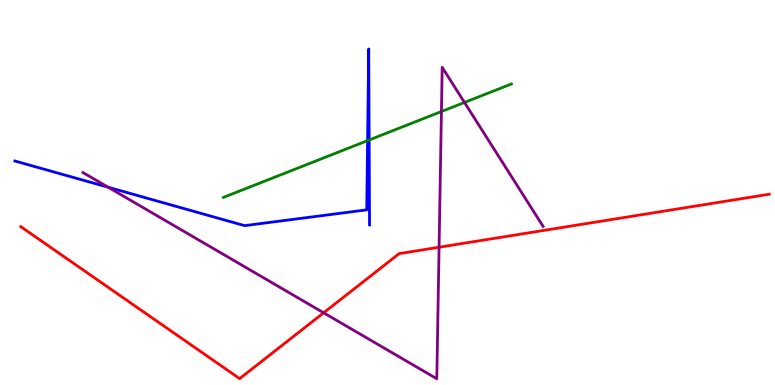[{'lines': ['blue', 'red'], 'intersections': []}, {'lines': ['green', 'red'], 'intersections': []}, {'lines': ['purple', 'red'], 'intersections': [{'x': 4.18, 'y': 1.88}, {'x': 5.67, 'y': 3.58}]}, {'lines': ['blue', 'green'], 'intersections': [{'x': 4.74, 'y': 6.35}, {'x': 4.76, 'y': 6.36}]}, {'lines': ['blue', 'purple'], 'intersections': [{'x': 1.4, 'y': 5.14}]}, {'lines': ['green', 'purple'], 'intersections': [{'x': 5.7, 'y': 7.1}, {'x': 5.99, 'y': 7.34}]}]